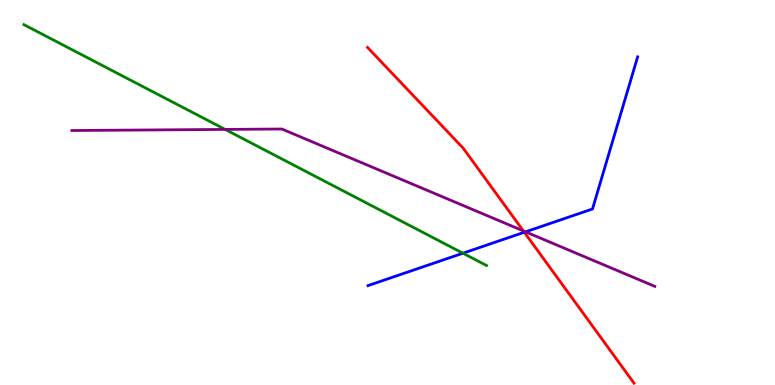[{'lines': ['blue', 'red'], 'intersections': [{'x': 6.77, 'y': 3.97}]}, {'lines': ['green', 'red'], 'intersections': []}, {'lines': ['purple', 'red'], 'intersections': [{'x': 6.75, 'y': 4.0}]}, {'lines': ['blue', 'green'], 'intersections': [{'x': 5.97, 'y': 3.42}]}, {'lines': ['blue', 'purple'], 'intersections': [{'x': 6.78, 'y': 3.98}]}, {'lines': ['green', 'purple'], 'intersections': [{'x': 2.91, 'y': 6.64}]}]